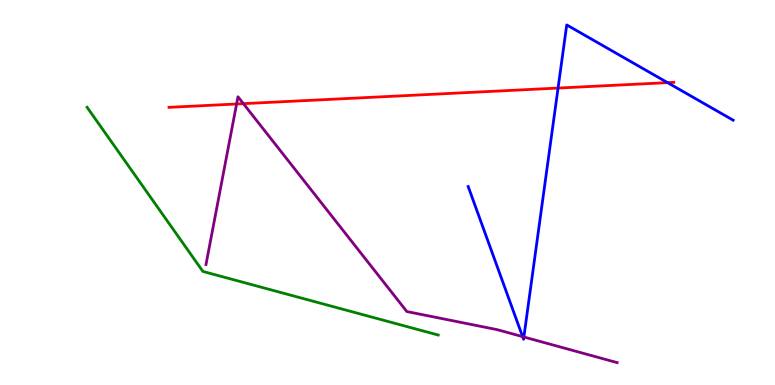[{'lines': ['blue', 'red'], 'intersections': [{'x': 7.2, 'y': 7.71}, {'x': 8.61, 'y': 7.85}]}, {'lines': ['green', 'red'], 'intersections': []}, {'lines': ['purple', 'red'], 'intersections': [{'x': 3.05, 'y': 7.3}, {'x': 3.14, 'y': 7.31}]}, {'lines': ['blue', 'green'], 'intersections': []}, {'lines': ['blue', 'purple'], 'intersections': [{'x': 6.74, 'y': 1.26}, {'x': 6.76, 'y': 1.25}]}, {'lines': ['green', 'purple'], 'intersections': []}]